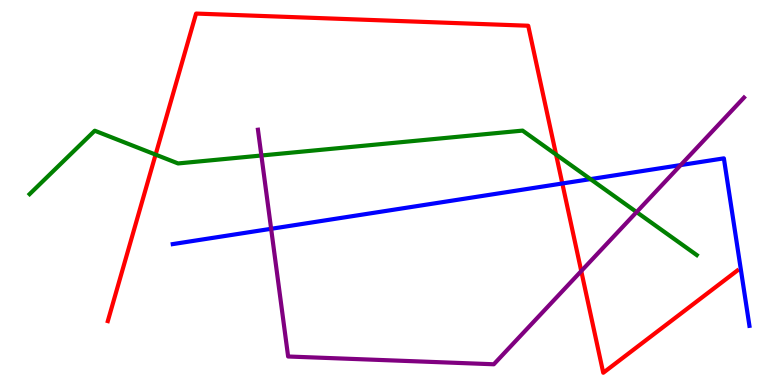[{'lines': ['blue', 'red'], 'intersections': [{'x': 7.26, 'y': 5.23}]}, {'lines': ['green', 'red'], 'intersections': [{'x': 2.01, 'y': 5.98}, {'x': 7.17, 'y': 5.99}]}, {'lines': ['purple', 'red'], 'intersections': [{'x': 7.5, 'y': 2.96}]}, {'lines': ['blue', 'green'], 'intersections': [{'x': 7.62, 'y': 5.35}]}, {'lines': ['blue', 'purple'], 'intersections': [{'x': 3.5, 'y': 4.06}, {'x': 8.78, 'y': 5.71}]}, {'lines': ['green', 'purple'], 'intersections': [{'x': 3.37, 'y': 5.96}, {'x': 8.21, 'y': 4.49}]}]